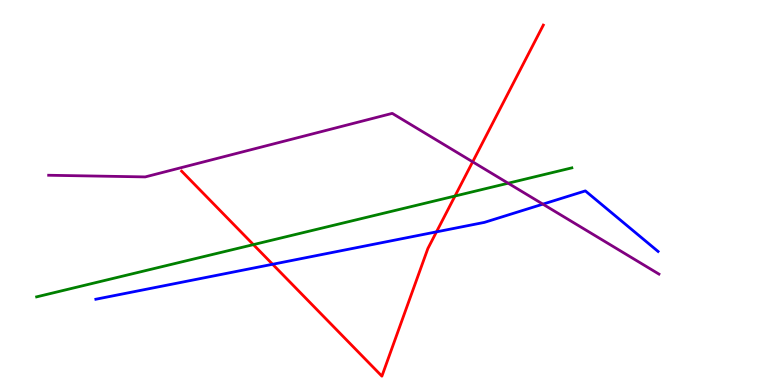[{'lines': ['blue', 'red'], 'intersections': [{'x': 3.52, 'y': 3.14}, {'x': 5.63, 'y': 3.98}]}, {'lines': ['green', 'red'], 'intersections': [{'x': 3.27, 'y': 3.65}, {'x': 5.87, 'y': 4.91}]}, {'lines': ['purple', 'red'], 'intersections': [{'x': 6.1, 'y': 5.8}]}, {'lines': ['blue', 'green'], 'intersections': []}, {'lines': ['blue', 'purple'], 'intersections': [{'x': 7.0, 'y': 4.7}]}, {'lines': ['green', 'purple'], 'intersections': [{'x': 6.56, 'y': 5.24}]}]